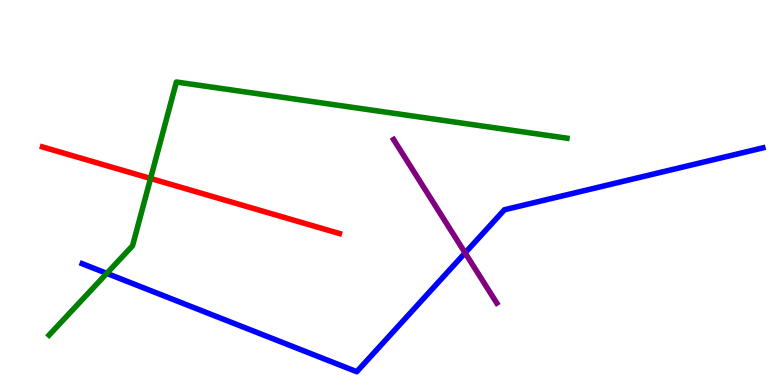[{'lines': ['blue', 'red'], 'intersections': []}, {'lines': ['green', 'red'], 'intersections': [{'x': 1.94, 'y': 5.36}]}, {'lines': ['purple', 'red'], 'intersections': []}, {'lines': ['blue', 'green'], 'intersections': [{'x': 1.38, 'y': 2.9}]}, {'lines': ['blue', 'purple'], 'intersections': [{'x': 6.0, 'y': 3.43}]}, {'lines': ['green', 'purple'], 'intersections': []}]